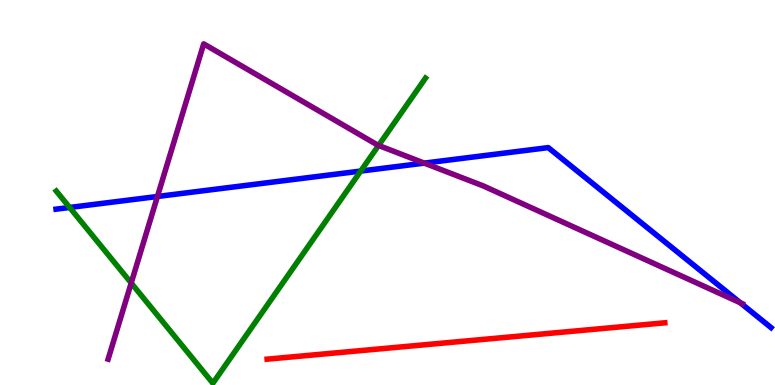[{'lines': ['blue', 'red'], 'intersections': []}, {'lines': ['green', 'red'], 'intersections': []}, {'lines': ['purple', 'red'], 'intersections': []}, {'lines': ['blue', 'green'], 'intersections': [{'x': 0.899, 'y': 4.61}, {'x': 4.65, 'y': 5.56}]}, {'lines': ['blue', 'purple'], 'intersections': [{'x': 2.03, 'y': 4.9}, {'x': 5.47, 'y': 5.76}, {'x': 9.55, 'y': 2.14}]}, {'lines': ['green', 'purple'], 'intersections': [{'x': 1.69, 'y': 2.65}, {'x': 4.88, 'y': 6.22}]}]